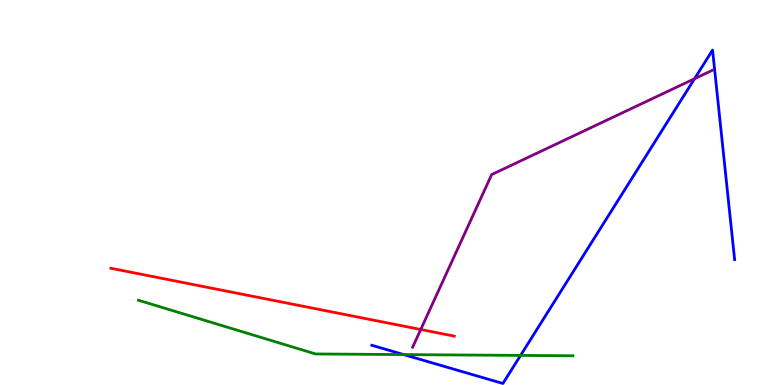[{'lines': ['blue', 'red'], 'intersections': []}, {'lines': ['green', 'red'], 'intersections': []}, {'lines': ['purple', 'red'], 'intersections': [{'x': 5.43, 'y': 1.44}]}, {'lines': ['blue', 'green'], 'intersections': [{'x': 5.21, 'y': 0.79}, {'x': 6.72, 'y': 0.769}]}, {'lines': ['blue', 'purple'], 'intersections': [{'x': 8.96, 'y': 7.96}]}, {'lines': ['green', 'purple'], 'intersections': []}]